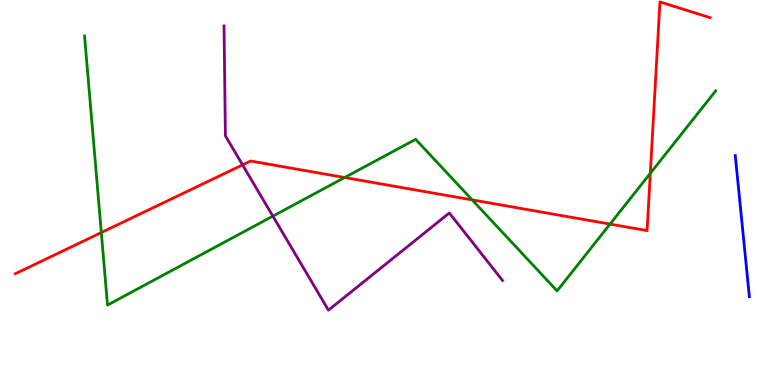[{'lines': ['blue', 'red'], 'intersections': []}, {'lines': ['green', 'red'], 'intersections': [{'x': 1.31, 'y': 3.96}, {'x': 4.45, 'y': 5.39}, {'x': 6.09, 'y': 4.81}, {'x': 7.87, 'y': 4.18}, {'x': 8.39, 'y': 5.5}]}, {'lines': ['purple', 'red'], 'intersections': [{'x': 3.13, 'y': 5.72}]}, {'lines': ['blue', 'green'], 'intersections': []}, {'lines': ['blue', 'purple'], 'intersections': []}, {'lines': ['green', 'purple'], 'intersections': [{'x': 3.52, 'y': 4.39}]}]